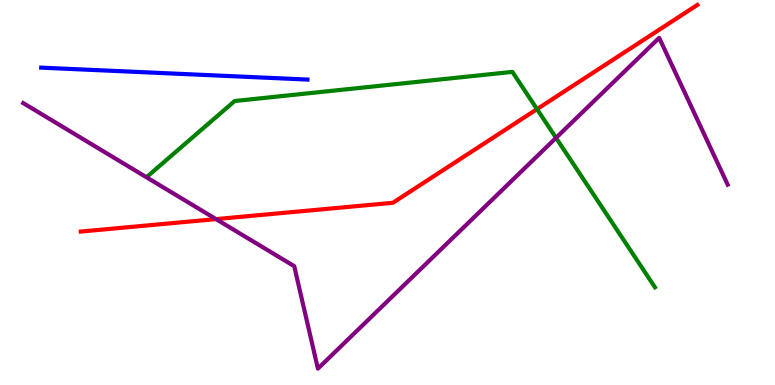[{'lines': ['blue', 'red'], 'intersections': []}, {'lines': ['green', 'red'], 'intersections': [{'x': 6.93, 'y': 7.17}]}, {'lines': ['purple', 'red'], 'intersections': [{'x': 2.79, 'y': 4.31}]}, {'lines': ['blue', 'green'], 'intersections': []}, {'lines': ['blue', 'purple'], 'intersections': []}, {'lines': ['green', 'purple'], 'intersections': [{'x': 7.17, 'y': 6.42}]}]